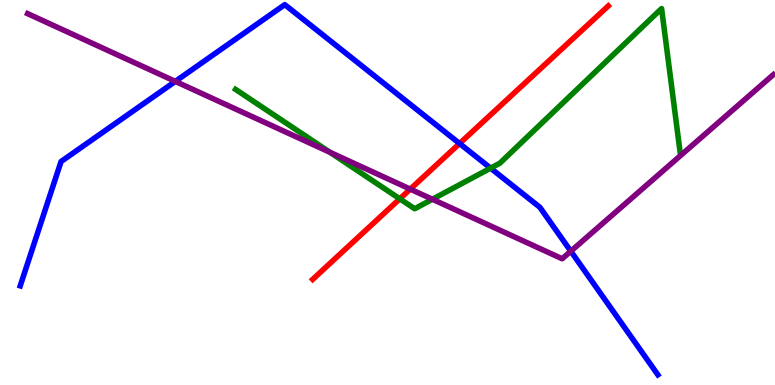[{'lines': ['blue', 'red'], 'intersections': [{'x': 5.93, 'y': 6.27}]}, {'lines': ['green', 'red'], 'intersections': [{'x': 5.16, 'y': 4.84}]}, {'lines': ['purple', 'red'], 'intersections': [{'x': 5.29, 'y': 5.09}]}, {'lines': ['blue', 'green'], 'intersections': [{'x': 6.33, 'y': 5.63}]}, {'lines': ['blue', 'purple'], 'intersections': [{'x': 2.26, 'y': 7.89}, {'x': 7.37, 'y': 3.47}]}, {'lines': ['green', 'purple'], 'intersections': [{'x': 4.26, 'y': 6.04}, {'x': 5.58, 'y': 4.82}]}]